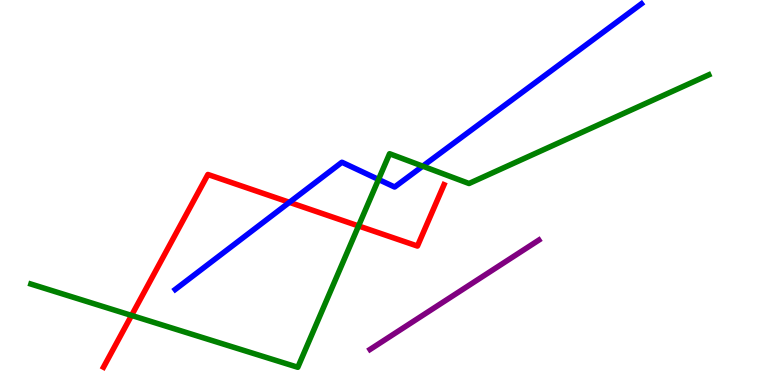[{'lines': ['blue', 'red'], 'intersections': [{'x': 3.73, 'y': 4.74}]}, {'lines': ['green', 'red'], 'intersections': [{'x': 1.7, 'y': 1.81}, {'x': 4.63, 'y': 4.13}]}, {'lines': ['purple', 'red'], 'intersections': []}, {'lines': ['blue', 'green'], 'intersections': [{'x': 4.88, 'y': 5.34}, {'x': 5.45, 'y': 5.68}]}, {'lines': ['blue', 'purple'], 'intersections': []}, {'lines': ['green', 'purple'], 'intersections': []}]